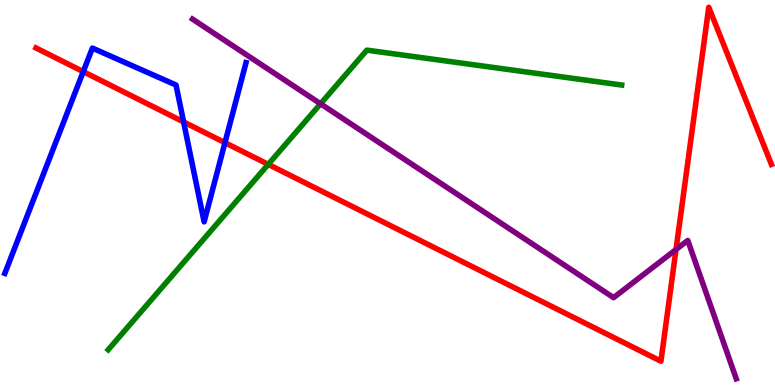[{'lines': ['blue', 'red'], 'intersections': [{'x': 1.07, 'y': 8.14}, {'x': 2.37, 'y': 6.83}, {'x': 2.9, 'y': 6.29}]}, {'lines': ['green', 'red'], 'intersections': [{'x': 3.46, 'y': 5.73}]}, {'lines': ['purple', 'red'], 'intersections': [{'x': 8.72, 'y': 3.52}]}, {'lines': ['blue', 'green'], 'intersections': []}, {'lines': ['blue', 'purple'], 'intersections': []}, {'lines': ['green', 'purple'], 'intersections': [{'x': 4.14, 'y': 7.3}]}]